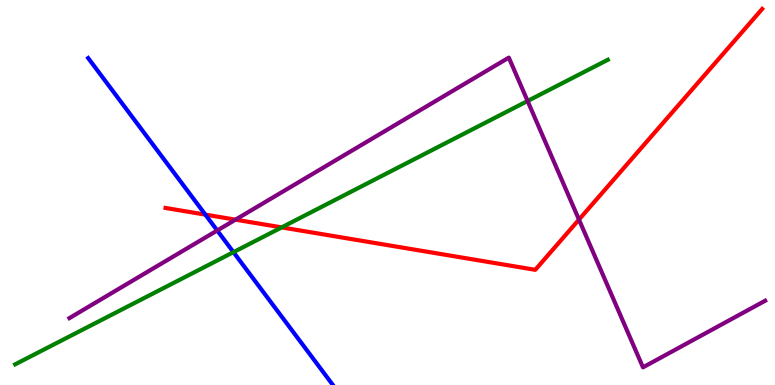[{'lines': ['blue', 'red'], 'intersections': [{'x': 2.65, 'y': 4.43}]}, {'lines': ['green', 'red'], 'intersections': [{'x': 3.63, 'y': 4.09}]}, {'lines': ['purple', 'red'], 'intersections': [{'x': 3.04, 'y': 4.29}, {'x': 7.47, 'y': 4.3}]}, {'lines': ['blue', 'green'], 'intersections': [{'x': 3.01, 'y': 3.45}]}, {'lines': ['blue', 'purple'], 'intersections': [{'x': 2.8, 'y': 4.01}]}, {'lines': ['green', 'purple'], 'intersections': [{'x': 6.81, 'y': 7.38}]}]